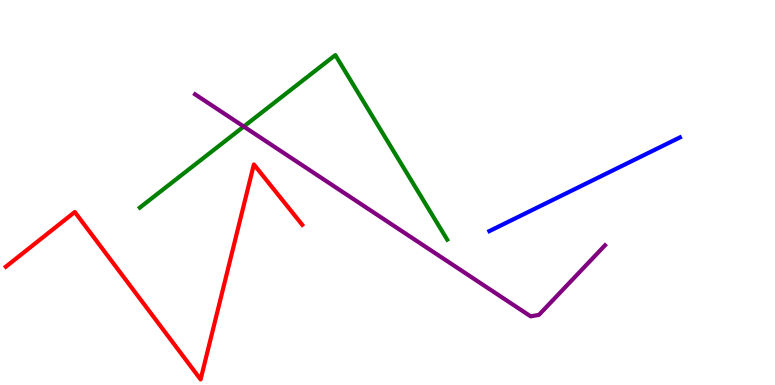[{'lines': ['blue', 'red'], 'intersections': []}, {'lines': ['green', 'red'], 'intersections': []}, {'lines': ['purple', 'red'], 'intersections': []}, {'lines': ['blue', 'green'], 'intersections': []}, {'lines': ['blue', 'purple'], 'intersections': []}, {'lines': ['green', 'purple'], 'intersections': [{'x': 3.15, 'y': 6.71}]}]